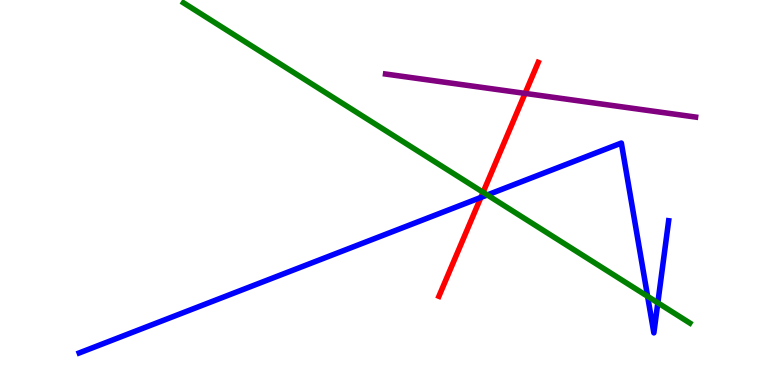[{'lines': ['blue', 'red'], 'intersections': [{'x': 6.21, 'y': 4.87}]}, {'lines': ['green', 'red'], 'intersections': [{'x': 6.23, 'y': 5.01}]}, {'lines': ['purple', 'red'], 'intersections': [{'x': 6.78, 'y': 7.57}]}, {'lines': ['blue', 'green'], 'intersections': [{'x': 6.29, 'y': 4.94}, {'x': 8.36, 'y': 2.3}, {'x': 8.49, 'y': 2.14}]}, {'lines': ['blue', 'purple'], 'intersections': []}, {'lines': ['green', 'purple'], 'intersections': []}]